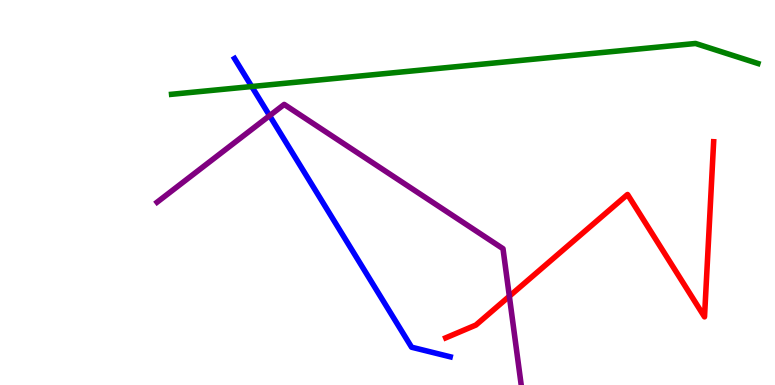[{'lines': ['blue', 'red'], 'intersections': []}, {'lines': ['green', 'red'], 'intersections': []}, {'lines': ['purple', 'red'], 'intersections': [{'x': 6.57, 'y': 2.31}]}, {'lines': ['blue', 'green'], 'intersections': [{'x': 3.25, 'y': 7.75}]}, {'lines': ['blue', 'purple'], 'intersections': [{'x': 3.48, 'y': 7.0}]}, {'lines': ['green', 'purple'], 'intersections': []}]